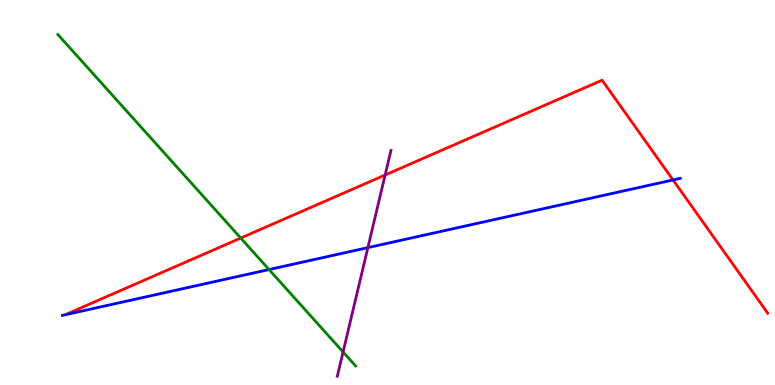[{'lines': ['blue', 'red'], 'intersections': [{'x': 8.68, 'y': 5.33}]}, {'lines': ['green', 'red'], 'intersections': [{'x': 3.11, 'y': 3.82}]}, {'lines': ['purple', 'red'], 'intersections': [{'x': 4.97, 'y': 5.45}]}, {'lines': ['blue', 'green'], 'intersections': [{'x': 3.47, 'y': 3.0}]}, {'lines': ['blue', 'purple'], 'intersections': [{'x': 4.75, 'y': 3.57}]}, {'lines': ['green', 'purple'], 'intersections': [{'x': 4.43, 'y': 0.858}]}]